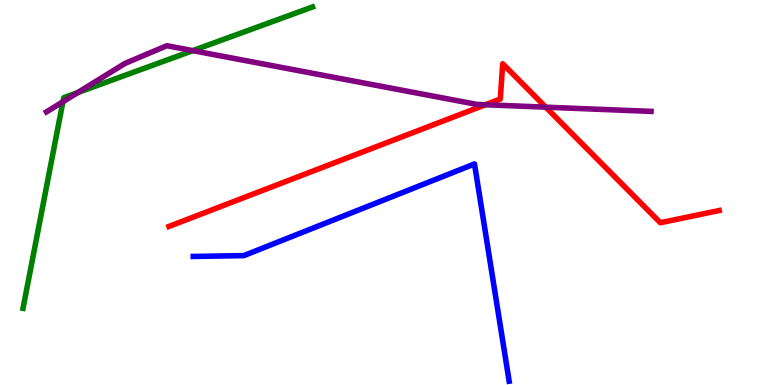[{'lines': ['blue', 'red'], 'intersections': []}, {'lines': ['green', 'red'], 'intersections': []}, {'lines': ['purple', 'red'], 'intersections': [{'x': 6.26, 'y': 7.28}, {'x': 7.04, 'y': 7.22}]}, {'lines': ['blue', 'green'], 'intersections': []}, {'lines': ['blue', 'purple'], 'intersections': []}, {'lines': ['green', 'purple'], 'intersections': [{'x': 0.812, 'y': 7.36}, {'x': 1.0, 'y': 7.6}, {'x': 2.49, 'y': 8.68}]}]